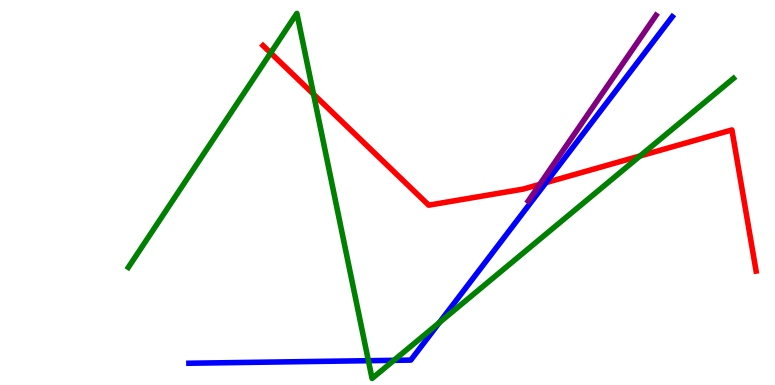[{'lines': ['blue', 'red'], 'intersections': [{'x': 7.04, 'y': 5.26}]}, {'lines': ['green', 'red'], 'intersections': [{'x': 3.49, 'y': 8.63}, {'x': 4.05, 'y': 7.55}, {'x': 8.26, 'y': 5.95}]}, {'lines': ['purple', 'red'], 'intersections': [{'x': 6.96, 'y': 5.21}]}, {'lines': ['blue', 'green'], 'intersections': [{'x': 4.75, 'y': 0.631}, {'x': 5.08, 'y': 0.641}, {'x': 5.67, 'y': 1.62}]}, {'lines': ['blue', 'purple'], 'intersections': []}, {'lines': ['green', 'purple'], 'intersections': []}]